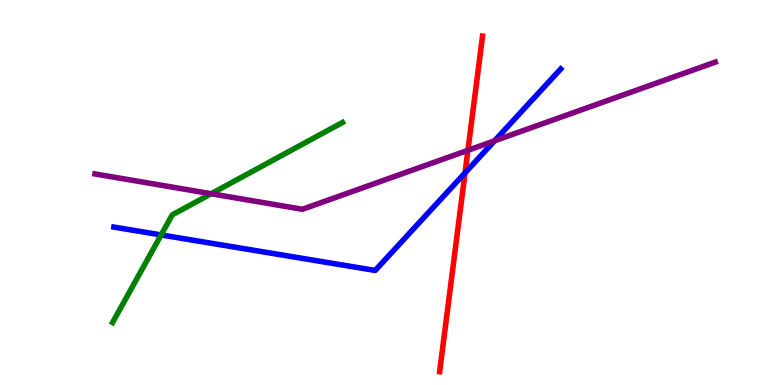[{'lines': ['blue', 'red'], 'intersections': [{'x': 6.0, 'y': 5.51}]}, {'lines': ['green', 'red'], 'intersections': []}, {'lines': ['purple', 'red'], 'intersections': [{'x': 6.04, 'y': 6.1}]}, {'lines': ['blue', 'green'], 'intersections': [{'x': 2.08, 'y': 3.9}]}, {'lines': ['blue', 'purple'], 'intersections': [{'x': 6.38, 'y': 6.34}]}, {'lines': ['green', 'purple'], 'intersections': [{'x': 2.72, 'y': 4.97}]}]